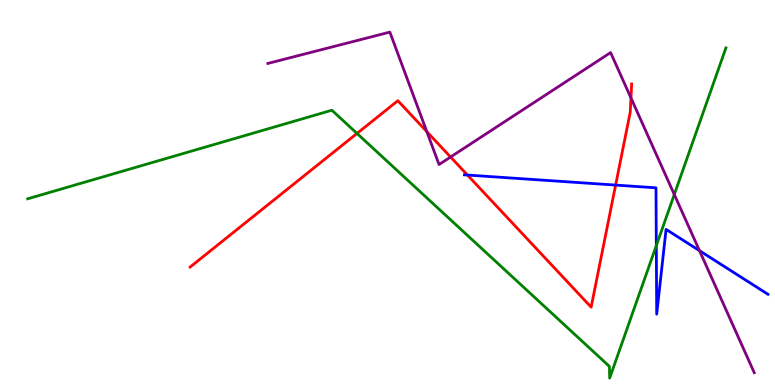[{'lines': ['blue', 'red'], 'intersections': [{'x': 6.03, 'y': 5.45}, {'x': 7.94, 'y': 5.19}]}, {'lines': ['green', 'red'], 'intersections': [{'x': 4.61, 'y': 6.53}]}, {'lines': ['purple', 'red'], 'intersections': [{'x': 5.51, 'y': 6.58}, {'x': 5.81, 'y': 5.92}, {'x': 8.14, 'y': 7.46}]}, {'lines': ['blue', 'green'], 'intersections': [{'x': 8.47, 'y': 3.62}]}, {'lines': ['blue', 'purple'], 'intersections': [{'x': 9.03, 'y': 3.49}]}, {'lines': ['green', 'purple'], 'intersections': [{'x': 8.7, 'y': 4.95}]}]